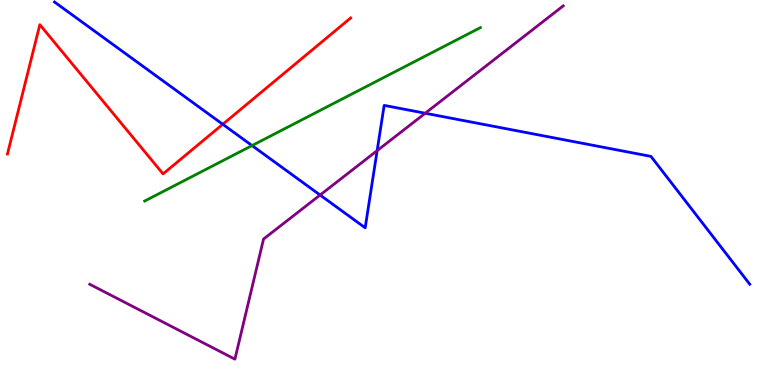[{'lines': ['blue', 'red'], 'intersections': [{'x': 2.87, 'y': 6.77}]}, {'lines': ['green', 'red'], 'intersections': []}, {'lines': ['purple', 'red'], 'intersections': []}, {'lines': ['blue', 'green'], 'intersections': [{'x': 3.25, 'y': 6.22}]}, {'lines': ['blue', 'purple'], 'intersections': [{'x': 4.13, 'y': 4.93}, {'x': 4.87, 'y': 6.09}, {'x': 5.49, 'y': 7.06}]}, {'lines': ['green', 'purple'], 'intersections': []}]